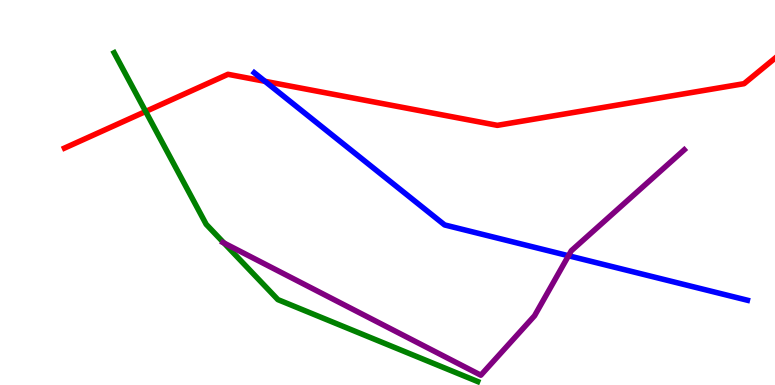[{'lines': ['blue', 'red'], 'intersections': [{'x': 3.42, 'y': 7.89}]}, {'lines': ['green', 'red'], 'intersections': [{'x': 1.88, 'y': 7.1}]}, {'lines': ['purple', 'red'], 'intersections': []}, {'lines': ['blue', 'green'], 'intersections': []}, {'lines': ['blue', 'purple'], 'intersections': [{'x': 7.34, 'y': 3.36}]}, {'lines': ['green', 'purple'], 'intersections': [{'x': 2.89, 'y': 3.69}]}]